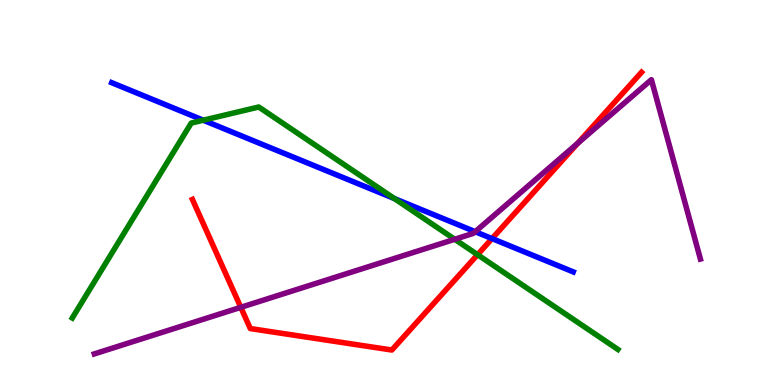[{'lines': ['blue', 'red'], 'intersections': [{'x': 6.35, 'y': 3.8}]}, {'lines': ['green', 'red'], 'intersections': [{'x': 6.16, 'y': 3.38}]}, {'lines': ['purple', 'red'], 'intersections': [{'x': 3.11, 'y': 2.02}, {'x': 7.45, 'y': 6.28}]}, {'lines': ['blue', 'green'], 'intersections': [{'x': 2.62, 'y': 6.88}, {'x': 5.09, 'y': 4.84}]}, {'lines': ['blue', 'purple'], 'intersections': [{'x': 6.13, 'y': 3.98}]}, {'lines': ['green', 'purple'], 'intersections': [{'x': 5.87, 'y': 3.78}]}]